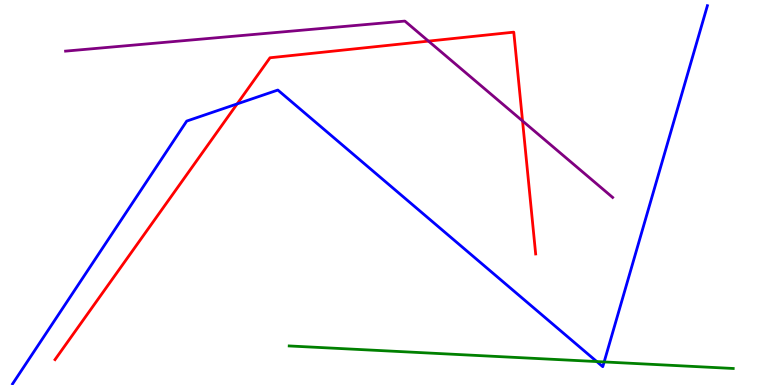[{'lines': ['blue', 'red'], 'intersections': [{'x': 3.06, 'y': 7.3}]}, {'lines': ['green', 'red'], 'intersections': []}, {'lines': ['purple', 'red'], 'intersections': [{'x': 5.53, 'y': 8.93}, {'x': 6.74, 'y': 6.86}]}, {'lines': ['blue', 'green'], 'intersections': [{'x': 7.7, 'y': 0.609}, {'x': 7.8, 'y': 0.599}]}, {'lines': ['blue', 'purple'], 'intersections': []}, {'lines': ['green', 'purple'], 'intersections': []}]